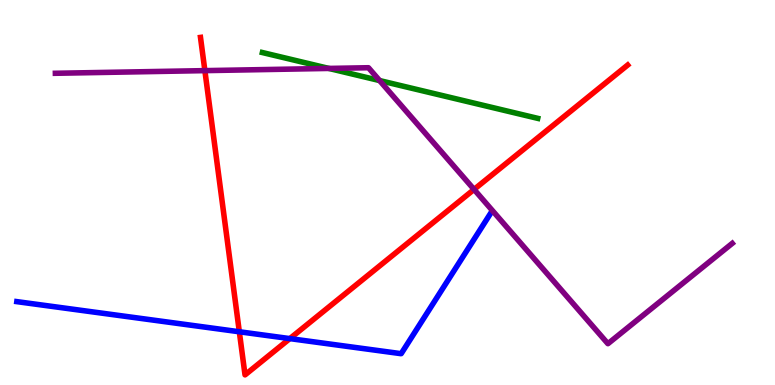[{'lines': ['blue', 'red'], 'intersections': [{'x': 3.09, 'y': 1.38}, {'x': 3.74, 'y': 1.21}]}, {'lines': ['green', 'red'], 'intersections': []}, {'lines': ['purple', 'red'], 'intersections': [{'x': 2.64, 'y': 8.17}, {'x': 6.12, 'y': 5.08}]}, {'lines': ['blue', 'green'], 'intersections': []}, {'lines': ['blue', 'purple'], 'intersections': []}, {'lines': ['green', 'purple'], 'intersections': [{'x': 4.24, 'y': 8.22}, {'x': 4.9, 'y': 7.91}]}]